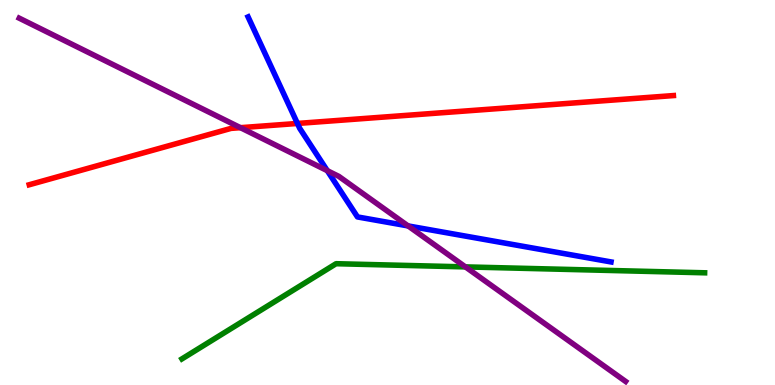[{'lines': ['blue', 'red'], 'intersections': [{'x': 3.84, 'y': 6.79}]}, {'lines': ['green', 'red'], 'intersections': []}, {'lines': ['purple', 'red'], 'intersections': [{'x': 3.1, 'y': 6.68}]}, {'lines': ['blue', 'green'], 'intersections': []}, {'lines': ['blue', 'purple'], 'intersections': [{'x': 4.22, 'y': 5.57}, {'x': 5.27, 'y': 4.13}]}, {'lines': ['green', 'purple'], 'intersections': [{'x': 6.01, 'y': 3.07}]}]